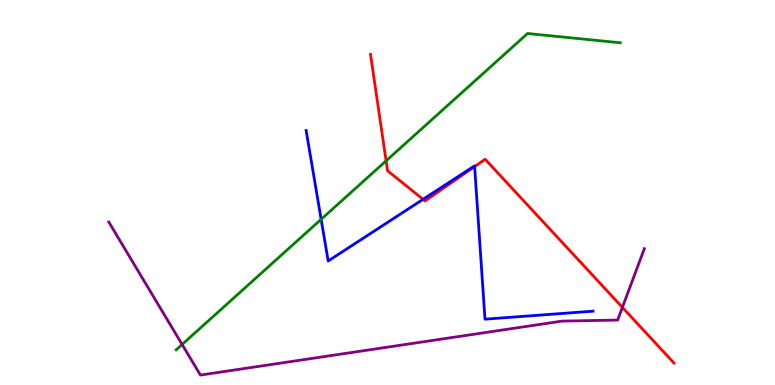[{'lines': ['blue', 'red'], 'intersections': [{'x': 5.46, 'y': 4.82}, {'x': 6.12, 'y': 5.67}]}, {'lines': ['green', 'red'], 'intersections': [{'x': 4.98, 'y': 5.82}]}, {'lines': ['purple', 'red'], 'intersections': [{'x': 8.03, 'y': 2.02}]}, {'lines': ['blue', 'green'], 'intersections': [{'x': 4.14, 'y': 4.3}]}, {'lines': ['blue', 'purple'], 'intersections': []}, {'lines': ['green', 'purple'], 'intersections': [{'x': 2.35, 'y': 1.05}]}]